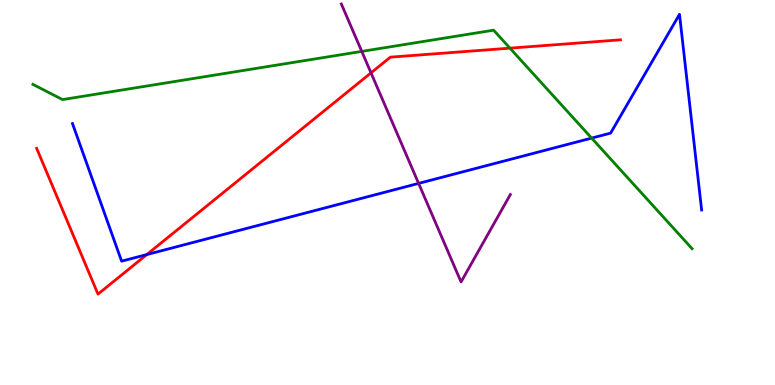[{'lines': ['blue', 'red'], 'intersections': [{'x': 1.89, 'y': 3.39}]}, {'lines': ['green', 'red'], 'intersections': [{'x': 6.58, 'y': 8.75}]}, {'lines': ['purple', 'red'], 'intersections': [{'x': 4.79, 'y': 8.11}]}, {'lines': ['blue', 'green'], 'intersections': [{'x': 7.63, 'y': 6.41}]}, {'lines': ['blue', 'purple'], 'intersections': [{'x': 5.4, 'y': 5.24}]}, {'lines': ['green', 'purple'], 'intersections': [{'x': 4.67, 'y': 8.66}]}]